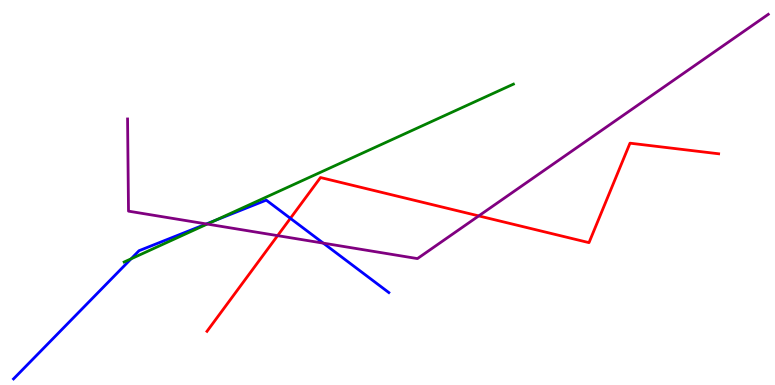[{'lines': ['blue', 'red'], 'intersections': [{'x': 3.75, 'y': 4.33}]}, {'lines': ['green', 'red'], 'intersections': []}, {'lines': ['purple', 'red'], 'intersections': [{'x': 3.58, 'y': 3.88}, {'x': 6.18, 'y': 4.39}]}, {'lines': ['blue', 'green'], 'intersections': [{'x': 1.69, 'y': 3.28}, {'x': 2.77, 'y': 4.27}]}, {'lines': ['blue', 'purple'], 'intersections': [{'x': 2.66, 'y': 4.18}, {'x': 4.17, 'y': 3.68}]}, {'lines': ['green', 'purple'], 'intersections': [{'x': 2.67, 'y': 4.18}]}]